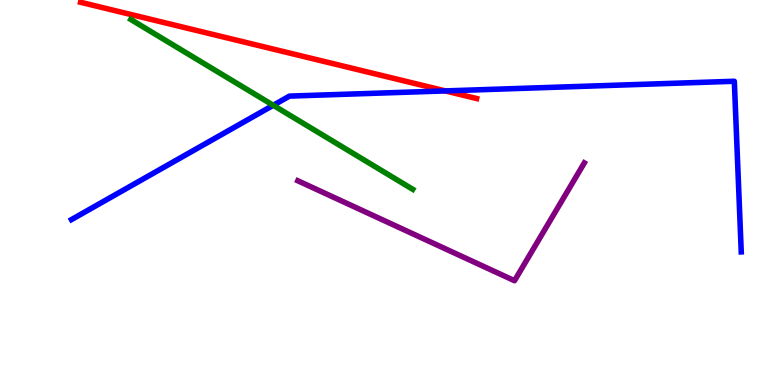[{'lines': ['blue', 'red'], 'intersections': [{'x': 5.75, 'y': 7.64}]}, {'lines': ['green', 'red'], 'intersections': []}, {'lines': ['purple', 'red'], 'intersections': []}, {'lines': ['blue', 'green'], 'intersections': [{'x': 3.53, 'y': 7.27}]}, {'lines': ['blue', 'purple'], 'intersections': []}, {'lines': ['green', 'purple'], 'intersections': []}]